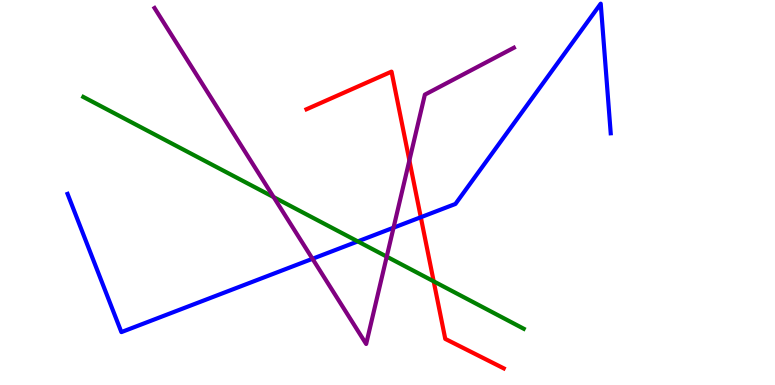[{'lines': ['blue', 'red'], 'intersections': [{'x': 5.43, 'y': 4.36}]}, {'lines': ['green', 'red'], 'intersections': [{'x': 5.6, 'y': 2.69}]}, {'lines': ['purple', 'red'], 'intersections': [{'x': 5.28, 'y': 5.83}]}, {'lines': ['blue', 'green'], 'intersections': [{'x': 4.62, 'y': 3.73}]}, {'lines': ['blue', 'purple'], 'intersections': [{'x': 4.03, 'y': 3.28}, {'x': 5.08, 'y': 4.09}]}, {'lines': ['green', 'purple'], 'intersections': [{'x': 3.53, 'y': 4.88}, {'x': 4.99, 'y': 3.33}]}]